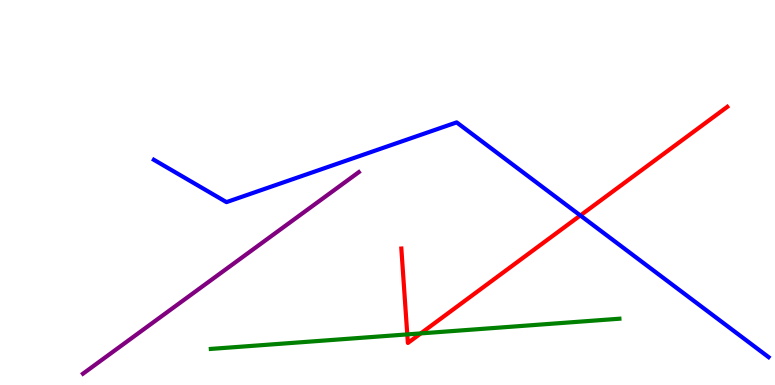[{'lines': ['blue', 'red'], 'intersections': [{'x': 7.49, 'y': 4.4}]}, {'lines': ['green', 'red'], 'intersections': [{'x': 5.26, 'y': 1.31}, {'x': 5.43, 'y': 1.34}]}, {'lines': ['purple', 'red'], 'intersections': []}, {'lines': ['blue', 'green'], 'intersections': []}, {'lines': ['blue', 'purple'], 'intersections': []}, {'lines': ['green', 'purple'], 'intersections': []}]